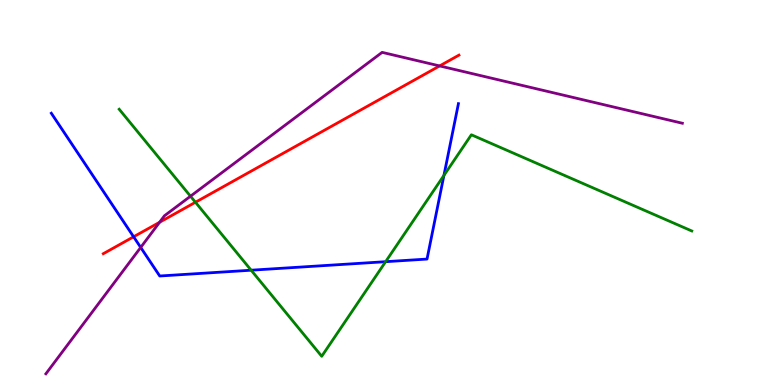[{'lines': ['blue', 'red'], 'intersections': [{'x': 1.72, 'y': 3.85}]}, {'lines': ['green', 'red'], 'intersections': [{'x': 2.52, 'y': 4.75}]}, {'lines': ['purple', 'red'], 'intersections': [{'x': 2.06, 'y': 4.23}, {'x': 5.67, 'y': 8.29}]}, {'lines': ['blue', 'green'], 'intersections': [{'x': 3.24, 'y': 2.98}, {'x': 4.98, 'y': 3.2}, {'x': 5.73, 'y': 5.44}]}, {'lines': ['blue', 'purple'], 'intersections': [{'x': 1.82, 'y': 3.57}]}, {'lines': ['green', 'purple'], 'intersections': [{'x': 2.46, 'y': 4.9}]}]